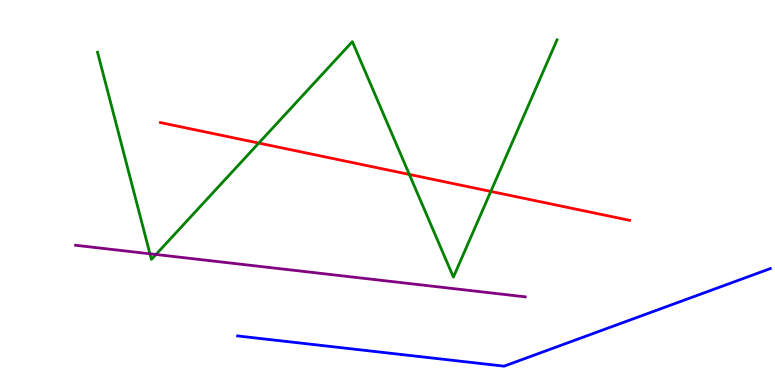[{'lines': ['blue', 'red'], 'intersections': []}, {'lines': ['green', 'red'], 'intersections': [{'x': 3.34, 'y': 6.28}, {'x': 5.28, 'y': 5.47}, {'x': 6.33, 'y': 5.03}]}, {'lines': ['purple', 'red'], 'intersections': []}, {'lines': ['blue', 'green'], 'intersections': []}, {'lines': ['blue', 'purple'], 'intersections': []}, {'lines': ['green', 'purple'], 'intersections': [{'x': 1.93, 'y': 3.41}, {'x': 2.01, 'y': 3.39}]}]